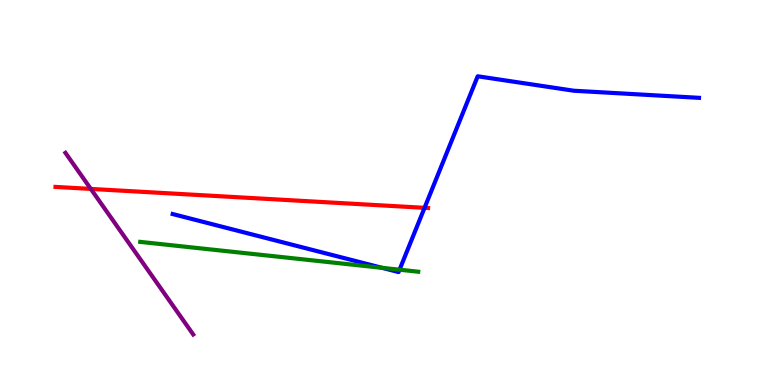[{'lines': ['blue', 'red'], 'intersections': [{'x': 5.48, 'y': 4.6}]}, {'lines': ['green', 'red'], 'intersections': []}, {'lines': ['purple', 'red'], 'intersections': [{'x': 1.17, 'y': 5.09}]}, {'lines': ['blue', 'green'], 'intersections': [{'x': 4.93, 'y': 3.04}, {'x': 5.16, 'y': 2.99}]}, {'lines': ['blue', 'purple'], 'intersections': []}, {'lines': ['green', 'purple'], 'intersections': []}]